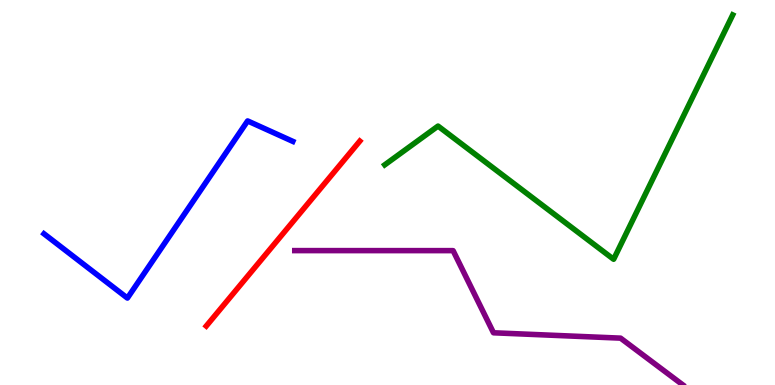[{'lines': ['blue', 'red'], 'intersections': []}, {'lines': ['green', 'red'], 'intersections': []}, {'lines': ['purple', 'red'], 'intersections': []}, {'lines': ['blue', 'green'], 'intersections': []}, {'lines': ['blue', 'purple'], 'intersections': []}, {'lines': ['green', 'purple'], 'intersections': []}]